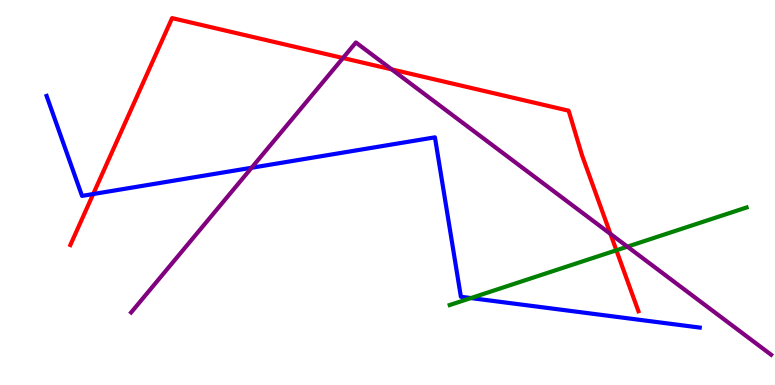[{'lines': ['blue', 'red'], 'intersections': [{'x': 1.2, 'y': 4.96}]}, {'lines': ['green', 'red'], 'intersections': [{'x': 7.95, 'y': 3.5}]}, {'lines': ['purple', 'red'], 'intersections': [{'x': 4.43, 'y': 8.49}, {'x': 5.05, 'y': 8.2}, {'x': 7.88, 'y': 3.92}]}, {'lines': ['blue', 'green'], 'intersections': [{'x': 6.08, 'y': 2.26}]}, {'lines': ['blue', 'purple'], 'intersections': [{'x': 3.25, 'y': 5.64}]}, {'lines': ['green', 'purple'], 'intersections': [{'x': 8.1, 'y': 3.59}]}]